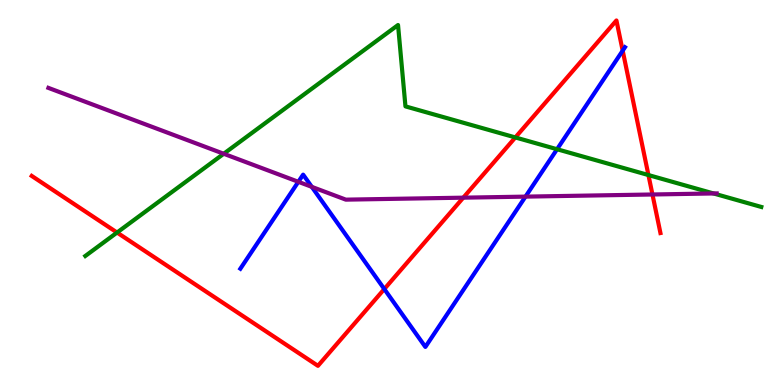[{'lines': ['blue', 'red'], 'intersections': [{'x': 4.96, 'y': 2.49}, {'x': 8.03, 'y': 8.68}]}, {'lines': ['green', 'red'], 'intersections': [{'x': 1.51, 'y': 3.96}, {'x': 6.65, 'y': 6.43}, {'x': 8.37, 'y': 5.45}]}, {'lines': ['purple', 'red'], 'intersections': [{'x': 5.98, 'y': 4.87}, {'x': 8.42, 'y': 4.95}]}, {'lines': ['blue', 'green'], 'intersections': [{'x': 7.19, 'y': 6.12}]}, {'lines': ['blue', 'purple'], 'intersections': [{'x': 3.85, 'y': 5.28}, {'x': 4.02, 'y': 5.15}, {'x': 6.78, 'y': 4.89}]}, {'lines': ['green', 'purple'], 'intersections': [{'x': 2.89, 'y': 6.01}, {'x': 9.21, 'y': 4.98}]}]